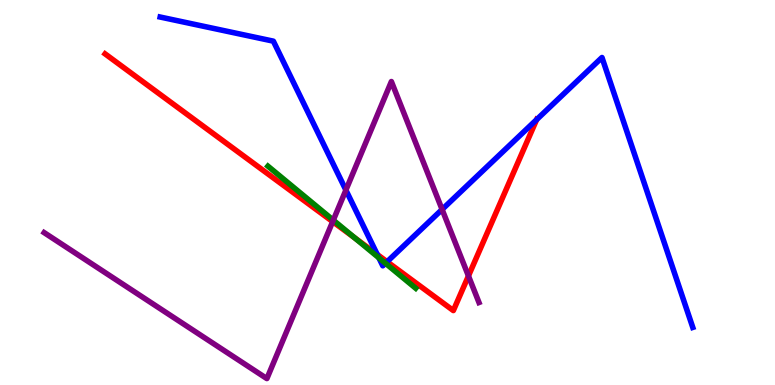[{'lines': ['blue', 'red'], 'intersections': [{'x': 4.87, 'y': 3.39}, {'x': 4.99, 'y': 3.2}, {'x': 6.92, 'y': 6.89}]}, {'lines': ['green', 'red'], 'intersections': [{'x': 4.58, 'y': 3.82}]}, {'lines': ['purple', 'red'], 'intersections': [{'x': 4.29, 'y': 4.24}, {'x': 6.04, 'y': 2.83}]}, {'lines': ['blue', 'green'], 'intersections': [{'x': 4.89, 'y': 3.3}, {'x': 4.97, 'y': 3.16}]}, {'lines': ['blue', 'purple'], 'intersections': [{'x': 4.46, 'y': 5.06}, {'x': 5.7, 'y': 4.56}]}, {'lines': ['green', 'purple'], 'intersections': [{'x': 4.3, 'y': 4.28}]}]